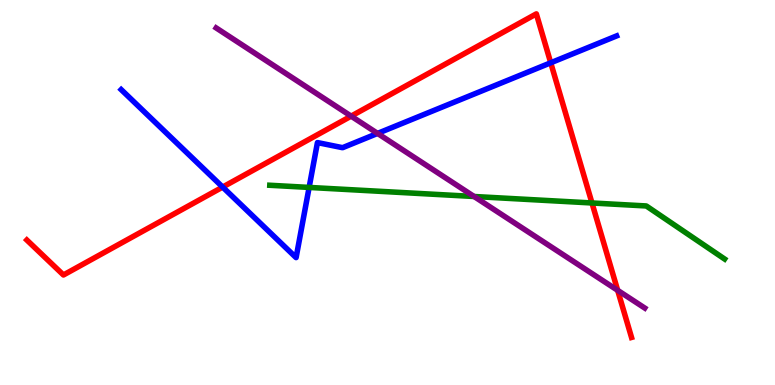[{'lines': ['blue', 'red'], 'intersections': [{'x': 2.87, 'y': 5.14}, {'x': 7.11, 'y': 8.37}]}, {'lines': ['green', 'red'], 'intersections': [{'x': 7.64, 'y': 4.73}]}, {'lines': ['purple', 'red'], 'intersections': [{'x': 4.53, 'y': 6.98}, {'x': 7.97, 'y': 2.46}]}, {'lines': ['blue', 'green'], 'intersections': [{'x': 3.99, 'y': 5.13}]}, {'lines': ['blue', 'purple'], 'intersections': [{'x': 4.87, 'y': 6.53}]}, {'lines': ['green', 'purple'], 'intersections': [{'x': 6.12, 'y': 4.9}]}]